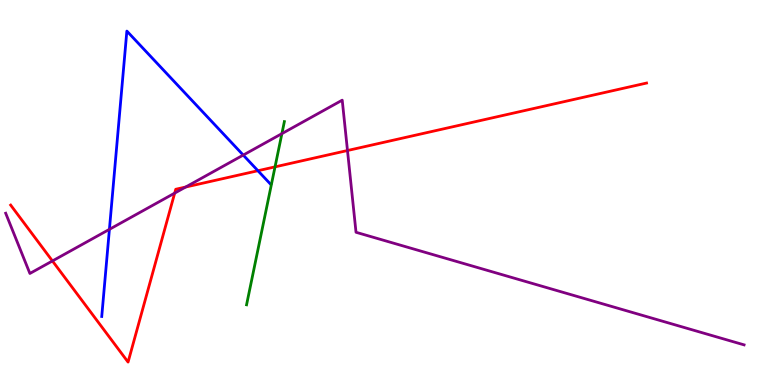[{'lines': ['blue', 'red'], 'intersections': [{'x': 3.33, 'y': 5.57}]}, {'lines': ['green', 'red'], 'intersections': [{'x': 3.55, 'y': 5.67}]}, {'lines': ['purple', 'red'], 'intersections': [{'x': 0.677, 'y': 3.22}, {'x': 2.25, 'y': 4.98}, {'x': 2.4, 'y': 5.14}, {'x': 4.48, 'y': 6.09}]}, {'lines': ['blue', 'green'], 'intersections': []}, {'lines': ['blue', 'purple'], 'intersections': [{'x': 1.41, 'y': 4.04}, {'x': 3.14, 'y': 5.97}]}, {'lines': ['green', 'purple'], 'intersections': [{'x': 3.64, 'y': 6.53}]}]